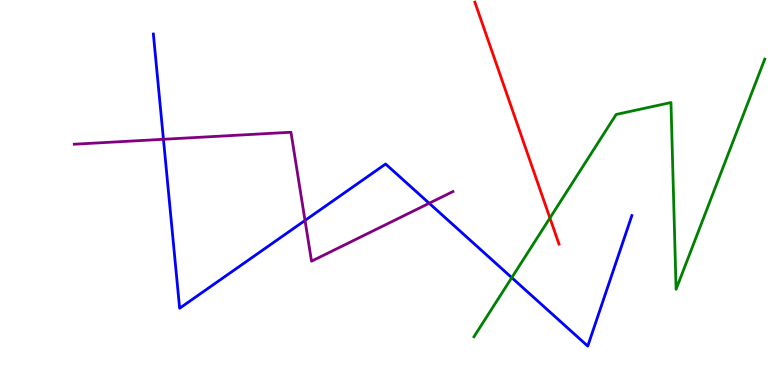[{'lines': ['blue', 'red'], 'intersections': []}, {'lines': ['green', 'red'], 'intersections': [{'x': 7.1, 'y': 4.34}]}, {'lines': ['purple', 'red'], 'intersections': []}, {'lines': ['blue', 'green'], 'intersections': [{'x': 6.6, 'y': 2.79}]}, {'lines': ['blue', 'purple'], 'intersections': [{'x': 2.11, 'y': 6.38}, {'x': 3.94, 'y': 4.27}, {'x': 5.54, 'y': 4.72}]}, {'lines': ['green', 'purple'], 'intersections': []}]